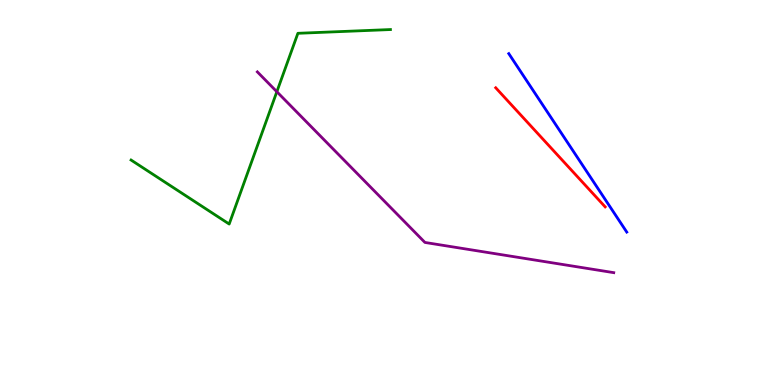[{'lines': ['blue', 'red'], 'intersections': []}, {'lines': ['green', 'red'], 'intersections': []}, {'lines': ['purple', 'red'], 'intersections': []}, {'lines': ['blue', 'green'], 'intersections': []}, {'lines': ['blue', 'purple'], 'intersections': []}, {'lines': ['green', 'purple'], 'intersections': [{'x': 3.57, 'y': 7.62}]}]